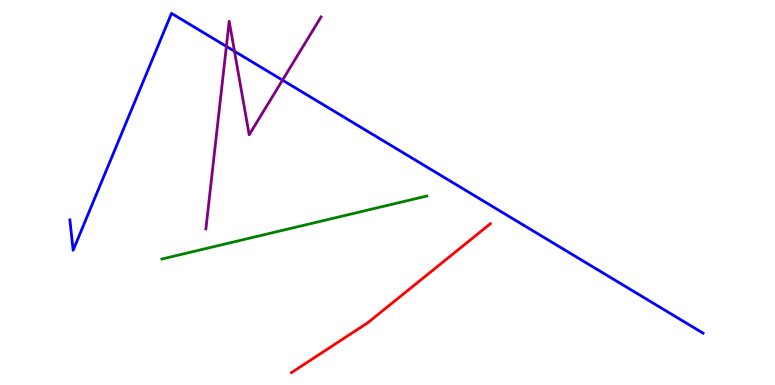[{'lines': ['blue', 'red'], 'intersections': []}, {'lines': ['green', 'red'], 'intersections': []}, {'lines': ['purple', 'red'], 'intersections': []}, {'lines': ['blue', 'green'], 'intersections': []}, {'lines': ['blue', 'purple'], 'intersections': [{'x': 2.92, 'y': 8.8}, {'x': 3.03, 'y': 8.67}, {'x': 3.65, 'y': 7.92}]}, {'lines': ['green', 'purple'], 'intersections': []}]